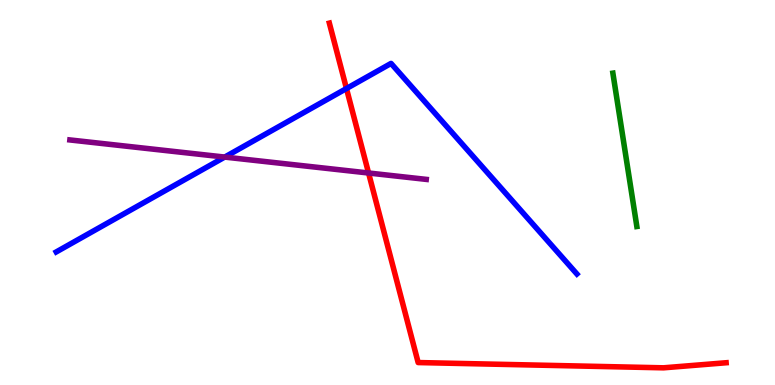[{'lines': ['blue', 'red'], 'intersections': [{'x': 4.47, 'y': 7.7}]}, {'lines': ['green', 'red'], 'intersections': []}, {'lines': ['purple', 'red'], 'intersections': [{'x': 4.76, 'y': 5.51}]}, {'lines': ['blue', 'green'], 'intersections': []}, {'lines': ['blue', 'purple'], 'intersections': [{'x': 2.9, 'y': 5.92}]}, {'lines': ['green', 'purple'], 'intersections': []}]